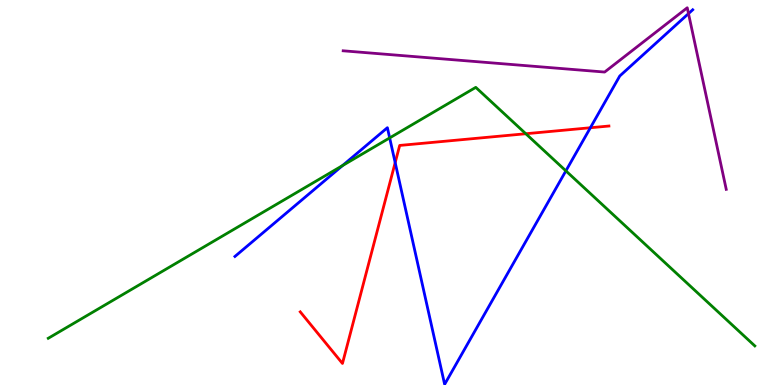[{'lines': ['blue', 'red'], 'intersections': [{'x': 5.1, 'y': 5.78}, {'x': 7.62, 'y': 6.68}]}, {'lines': ['green', 'red'], 'intersections': [{'x': 6.78, 'y': 6.53}]}, {'lines': ['purple', 'red'], 'intersections': []}, {'lines': ['blue', 'green'], 'intersections': [{'x': 4.42, 'y': 5.7}, {'x': 5.03, 'y': 6.42}, {'x': 7.3, 'y': 5.56}]}, {'lines': ['blue', 'purple'], 'intersections': [{'x': 8.88, 'y': 9.65}]}, {'lines': ['green', 'purple'], 'intersections': []}]